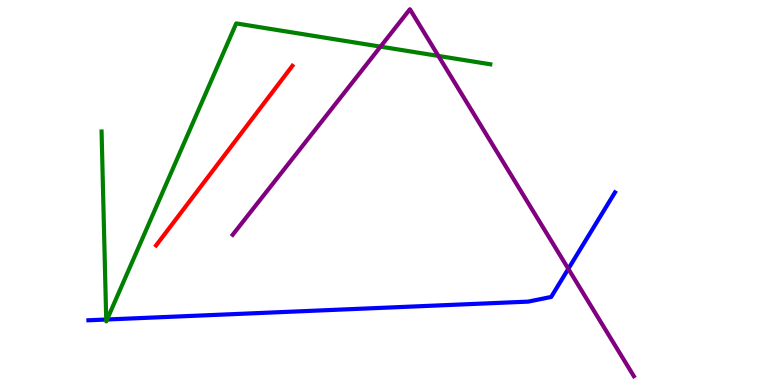[{'lines': ['blue', 'red'], 'intersections': []}, {'lines': ['green', 'red'], 'intersections': []}, {'lines': ['purple', 'red'], 'intersections': []}, {'lines': ['blue', 'green'], 'intersections': [{'x': 1.37, 'y': 1.7}, {'x': 1.38, 'y': 1.7}]}, {'lines': ['blue', 'purple'], 'intersections': [{'x': 7.33, 'y': 3.02}]}, {'lines': ['green', 'purple'], 'intersections': [{'x': 4.91, 'y': 8.79}, {'x': 5.66, 'y': 8.55}]}]